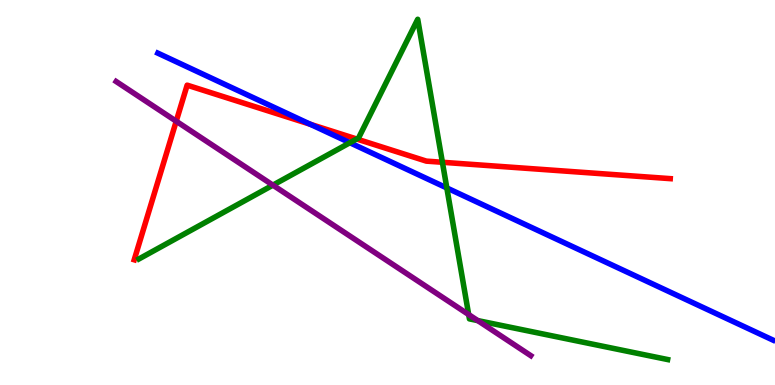[{'lines': ['blue', 'red'], 'intersections': [{'x': 4.0, 'y': 6.77}]}, {'lines': ['green', 'red'], 'intersections': [{'x': 4.6, 'y': 6.39}, {'x': 5.71, 'y': 5.79}]}, {'lines': ['purple', 'red'], 'intersections': [{'x': 2.27, 'y': 6.85}]}, {'lines': ['blue', 'green'], 'intersections': [{'x': 4.51, 'y': 6.29}, {'x': 5.77, 'y': 5.12}]}, {'lines': ['blue', 'purple'], 'intersections': []}, {'lines': ['green', 'purple'], 'intersections': [{'x': 3.52, 'y': 5.19}, {'x': 6.05, 'y': 1.83}, {'x': 6.16, 'y': 1.67}]}]